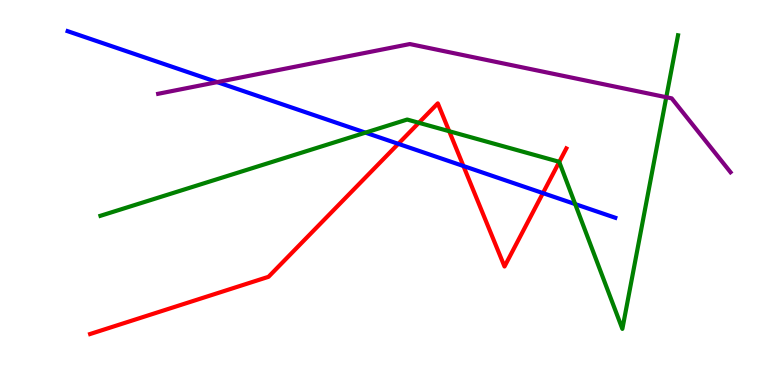[{'lines': ['blue', 'red'], 'intersections': [{'x': 5.14, 'y': 6.26}, {'x': 5.98, 'y': 5.69}, {'x': 7.01, 'y': 4.98}]}, {'lines': ['green', 'red'], 'intersections': [{'x': 5.4, 'y': 6.81}, {'x': 5.8, 'y': 6.59}, {'x': 7.22, 'y': 5.79}]}, {'lines': ['purple', 'red'], 'intersections': []}, {'lines': ['blue', 'green'], 'intersections': [{'x': 4.72, 'y': 6.55}, {'x': 7.42, 'y': 4.7}]}, {'lines': ['blue', 'purple'], 'intersections': [{'x': 2.8, 'y': 7.87}]}, {'lines': ['green', 'purple'], 'intersections': [{'x': 8.6, 'y': 7.47}]}]